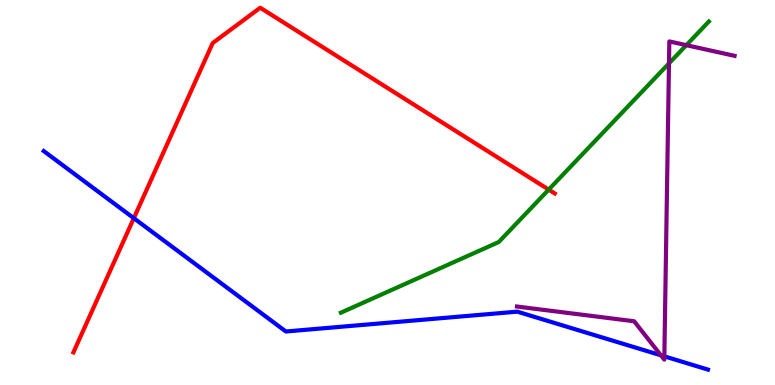[{'lines': ['blue', 'red'], 'intersections': [{'x': 1.73, 'y': 4.33}]}, {'lines': ['green', 'red'], 'intersections': [{'x': 7.08, 'y': 5.07}]}, {'lines': ['purple', 'red'], 'intersections': []}, {'lines': ['blue', 'green'], 'intersections': []}, {'lines': ['blue', 'purple'], 'intersections': [{'x': 8.53, 'y': 0.772}, {'x': 8.57, 'y': 0.744}]}, {'lines': ['green', 'purple'], 'intersections': [{'x': 8.63, 'y': 8.35}, {'x': 8.86, 'y': 8.83}]}]